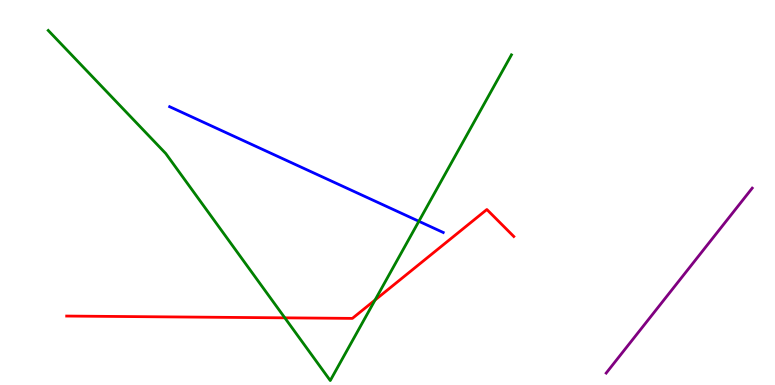[{'lines': ['blue', 'red'], 'intersections': []}, {'lines': ['green', 'red'], 'intersections': [{'x': 3.68, 'y': 1.74}, {'x': 4.84, 'y': 2.21}]}, {'lines': ['purple', 'red'], 'intersections': []}, {'lines': ['blue', 'green'], 'intersections': [{'x': 5.4, 'y': 4.25}]}, {'lines': ['blue', 'purple'], 'intersections': []}, {'lines': ['green', 'purple'], 'intersections': []}]